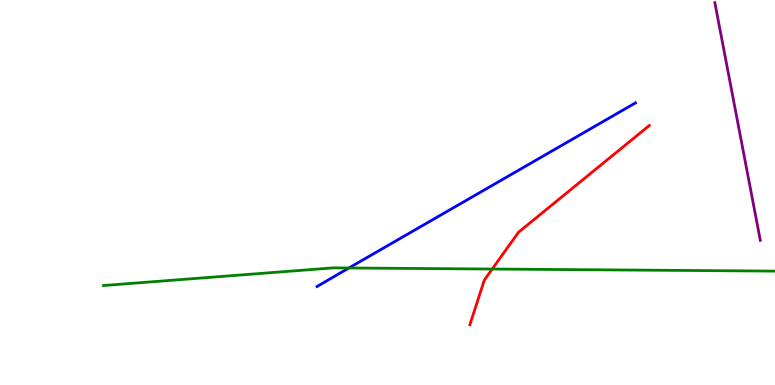[{'lines': ['blue', 'red'], 'intersections': []}, {'lines': ['green', 'red'], 'intersections': [{'x': 6.35, 'y': 3.01}]}, {'lines': ['purple', 'red'], 'intersections': []}, {'lines': ['blue', 'green'], 'intersections': [{'x': 4.5, 'y': 3.04}]}, {'lines': ['blue', 'purple'], 'intersections': []}, {'lines': ['green', 'purple'], 'intersections': []}]